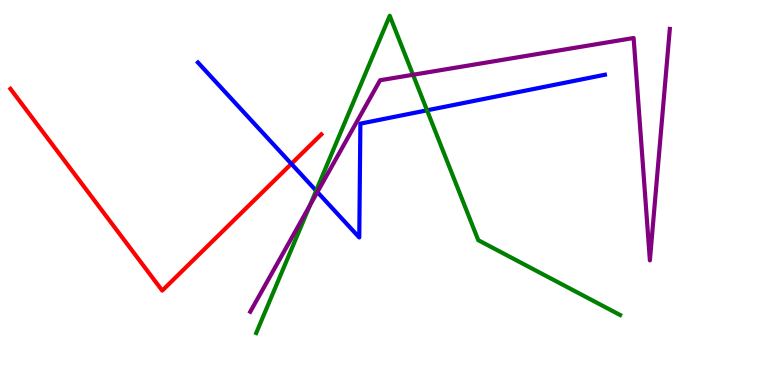[{'lines': ['blue', 'red'], 'intersections': [{'x': 3.76, 'y': 5.75}]}, {'lines': ['green', 'red'], 'intersections': []}, {'lines': ['purple', 'red'], 'intersections': []}, {'lines': ['blue', 'green'], 'intersections': [{'x': 4.08, 'y': 5.05}, {'x': 5.51, 'y': 7.13}]}, {'lines': ['blue', 'purple'], 'intersections': [{'x': 4.1, 'y': 5.01}]}, {'lines': ['green', 'purple'], 'intersections': [{'x': 4.0, 'y': 4.67}, {'x': 5.33, 'y': 8.06}]}]